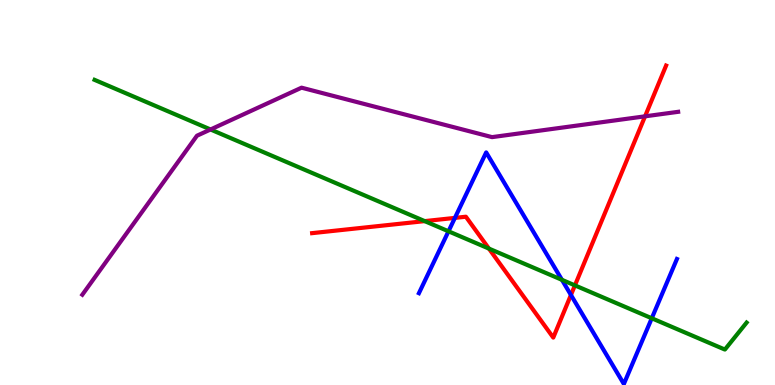[{'lines': ['blue', 'red'], 'intersections': [{'x': 5.87, 'y': 4.34}, {'x': 7.37, 'y': 2.34}]}, {'lines': ['green', 'red'], 'intersections': [{'x': 5.48, 'y': 4.26}, {'x': 6.31, 'y': 3.54}, {'x': 7.42, 'y': 2.59}]}, {'lines': ['purple', 'red'], 'intersections': [{'x': 8.32, 'y': 6.98}]}, {'lines': ['blue', 'green'], 'intersections': [{'x': 5.79, 'y': 3.99}, {'x': 7.25, 'y': 2.73}, {'x': 8.41, 'y': 1.73}]}, {'lines': ['blue', 'purple'], 'intersections': []}, {'lines': ['green', 'purple'], 'intersections': [{'x': 2.72, 'y': 6.64}]}]